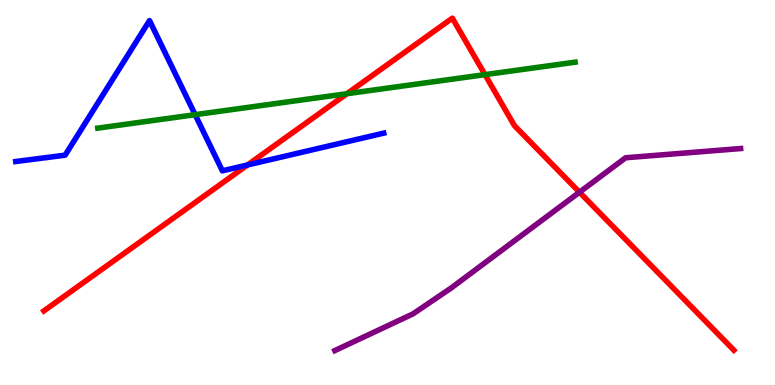[{'lines': ['blue', 'red'], 'intersections': [{'x': 3.19, 'y': 5.72}]}, {'lines': ['green', 'red'], 'intersections': [{'x': 4.48, 'y': 7.57}, {'x': 6.26, 'y': 8.06}]}, {'lines': ['purple', 'red'], 'intersections': [{'x': 7.48, 'y': 5.01}]}, {'lines': ['blue', 'green'], 'intersections': [{'x': 2.52, 'y': 7.02}]}, {'lines': ['blue', 'purple'], 'intersections': []}, {'lines': ['green', 'purple'], 'intersections': []}]